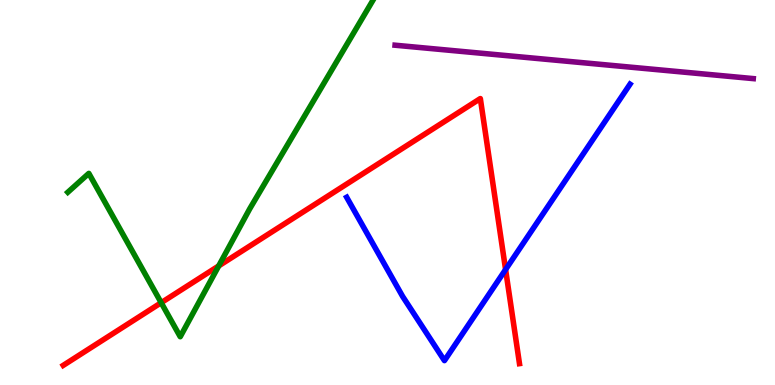[{'lines': ['blue', 'red'], 'intersections': [{'x': 6.52, 'y': 3.0}]}, {'lines': ['green', 'red'], 'intersections': [{'x': 2.08, 'y': 2.14}, {'x': 2.82, 'y': 3.09}]}, {'lines': ['purple', 'red'], 'intersections': []}, {'lines': ['blue', 'green'], 'intersections': []}, {'lines': ['blue', 'purple'], 'intersections': []}, {'lines': ['green', 'purple'], 'intersections': []}]